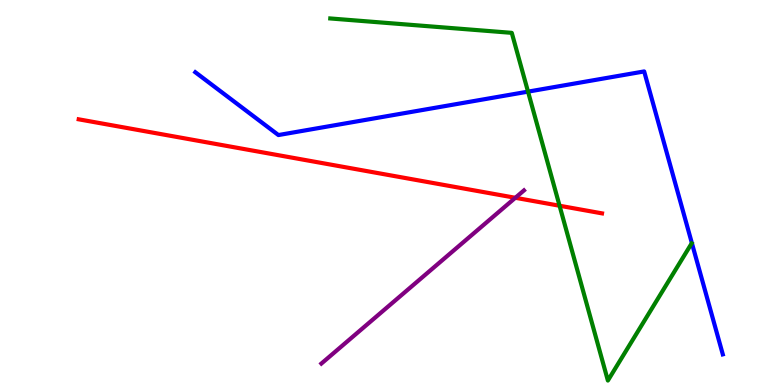[{'lines': ['blue', 'red'], 'intersections': []}, {'lines': ['green', 'red'], 'intersections': [{'x': 7.22, 'y': 4.66}]}, {'lines': ['purple', 'red'], 'intersections': [{'x': 6.65, 'y': 4.86}]}, {'lines': ['blue', 'green'], 'intersections': [{'x': 6.81, 'y': 7.62}]}, {'lines': ['blue', 'purple'], 'intersections': []}, {'lines': ['green', 'purple'], 'intersections': []}]